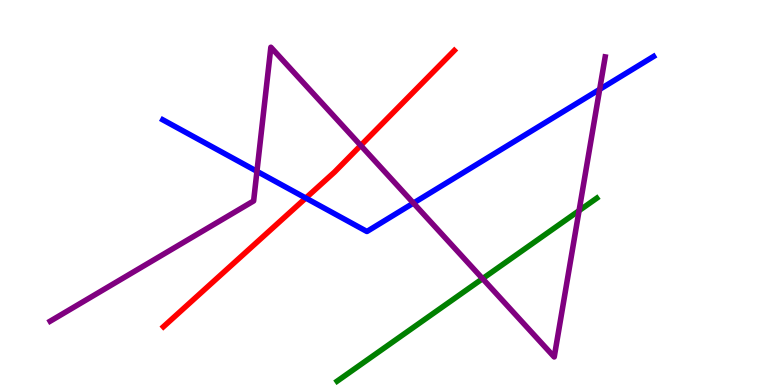[{'lines': ['blue', 'red'], 'intersections': [{'x': 3.95, 'y': 4.86}]}, {'lines': ['green', 'red'], 'intersections': []}, {'lines': ['purple', 'red'], 'intersections': [{'x': 4.65, 'y': 6.22}]}, {'lines': ['blue', 'green'], 'intersections': []}, {'lines': ['blue', 'purple'], 'intersections': [{'x': 3.32, 'y': 5.55}, {'x': 5.33, 'y': 4.73}, {'x': 7.74, 'y': 7.68}]}, {'lines': ['green', 'purple'], 'intersections': [{'x': 6.23, 'y': 2.76}, {'x': 7.47, 'y': 4.53}]}]